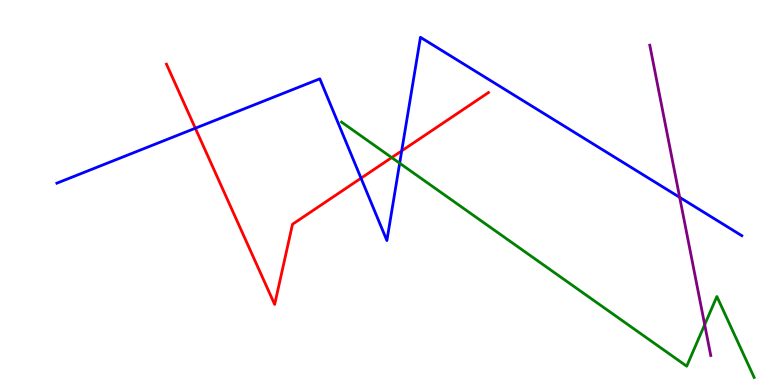[{'lines': ['blue', 'red'], 'intersections': [{'x': 2.52, 'y': 6.67}, {'x': 4.66, 'y': 5.37}, {'x': 5.18, 'y': 6.08}]}, {'lines': ['green', 'red'], 'intersections': [{'x': 5.05, 'y': 5.91}]}, {'lines': ['purple', 'red'], 'intersections': []}, {'lines': ['blue', 'green'], 'intersections': [{'x': 5.16, 'y': 5.76}]}, {'lines': ['blue', 'purple'], 'intersections': [{'x': 8.77, 'y': 4.87}]}, {'lines': ['green', 'purple'], 'intersections': [{'x': 9.09, 'y': 1.57}]}]